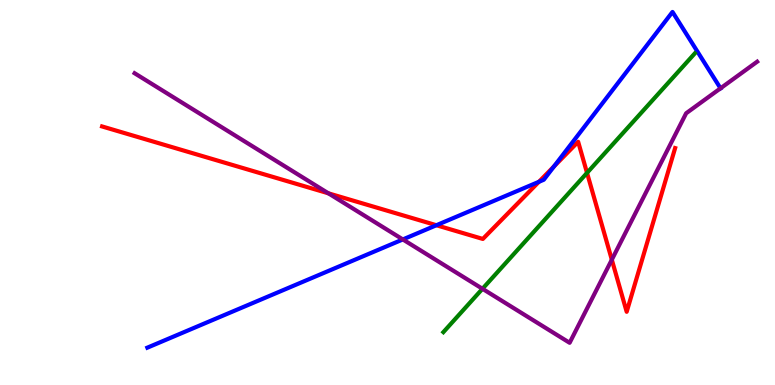[{'lines': ['blue', 'red'], 'intersections': [{'x': 5.63, 'y': 4.15}, {'x': 6.95, 'y': 5.28}, {'x': 7.15, 'y': 5.68}]}, {'lines': ['green', 'red'], 'intersections': [{'x': 7.57, 'y': 5.51}]}, {'lines': ['purple', 'red'], 'intersections': [{'x': 4.24, 'y': 4.98}, {'x': 7.89, 'y': 3.25}]}, {'lines': ['blue', 'green'], 'intersections': []}, {'lines': ['blue', 'purple'], 'intersections': [{'x': 5.2, 'y': 3.78}, {'x': 9.3, 'y': 7.71}]}, {'lines': ['green', 'purple'], 'intersections': [{'x': 6.23, 'y': 2.5}]}]